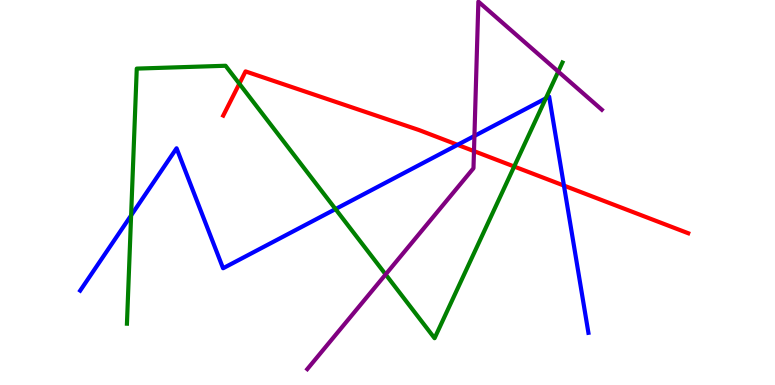[{'lines': ['blue', 'red'], 'intersections': [{'x': 5.9, 'y': 6.24}, {'x': 7.28, 'y': 5.18}]}, {'lines': ['green', 'red'], 'intersections': [{'x': 3.09, 'y': 7.83}, {'x': 6.63, 'y': 5.67}]}, {'lines': ['purple', 'red'], 'intersections': [{'x': 6.12, 'y': 6.07}]}, {'lines': ['blue', 'green'], 'intersections': [{'x': 1.69, 'y': 4.4}, {'x': 4.33, 'y': 4.57}, {'x': 7.04, 'y': 7.44}]}, {'lines': ['blue', 'purple'], 'intersections': [{'x': 6.12, 'y': 6.47}]}, {'lines': ['green', 'purple'], 'intersections': [{'x': 4.98, 'y': 2.87}, {'x': 7.2, 'y': 8.14}]}]